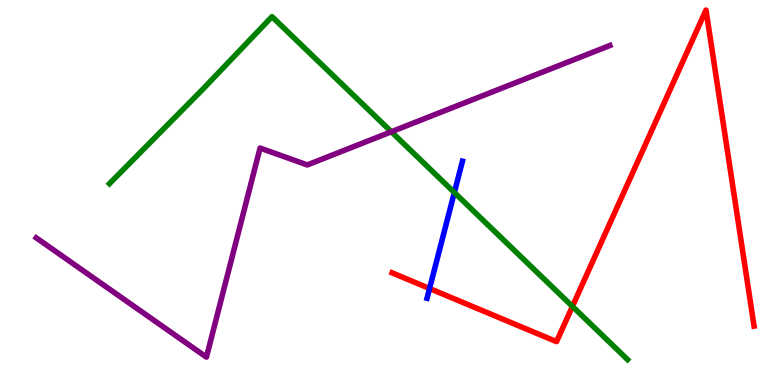[{'lines': ['blue', 'red'], 'intersections': [{'x': 5.54, 'y': 2.51}]}, {'lines': ['green', 'red'], 'intersections': [{'x': 7.39, 'y': 2.04}]}, {'lines': ['purple', 'red'], 'intersections': []}, {'lines': ['blue', 'green'], 'intersections': [{'x': 5.86, 'y': 5.0}]}, {'lines': ['blue', 'purple'], 'intersections': []}, {'lines': ['green', 'purple'], 'intersections': [{'x': 5.05, 'y': 6.58}]}]